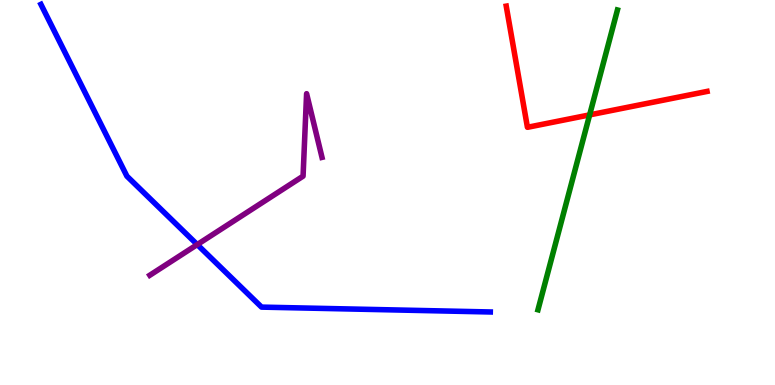[{'lines': ['blue', 'red'], 'intersections': []}, {'lines': ['green', 'red'], 'intersections': [{'x': 7.61, 'y': 7.02}]}, {'lines': ['purple', 'red'], 'intersections': []}, {'lines': ['blue', 'green'], 'intersections': []}, {'lines': ['blue', 'purple'], 'intersections': [{'x': 2.55, 'y': 3.65}]}, {'lines': ['green', 'purple'], 'intersections': []}]